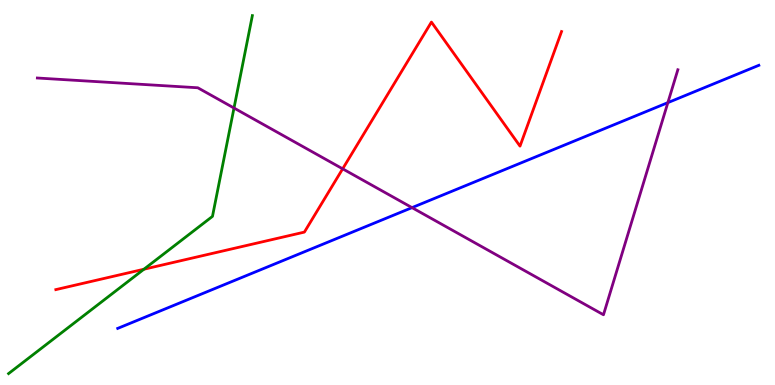[{'lines': ['blue', 'red'], 'intersections': []}, {'lines': ['green', 'red'], 'intersections': [{'x': 1.86, 'y': 3.01}]}, {'lines': ['purple', 'red'], 'intersections': [{'x': 4.42, 'y': 5.61}]}, {'lines': ['blue', 'green'], 'intersections': []}, {'lines': ['blue', 'purple'], 'intersections': [{'x': 5.32, 'y': 4.61}, {'x': 8.62, 'y': 7.33}]}, {'lines': ['green', 'purple'], 'intersections': [{'x': 3.02, 'y': 7.19}]}]